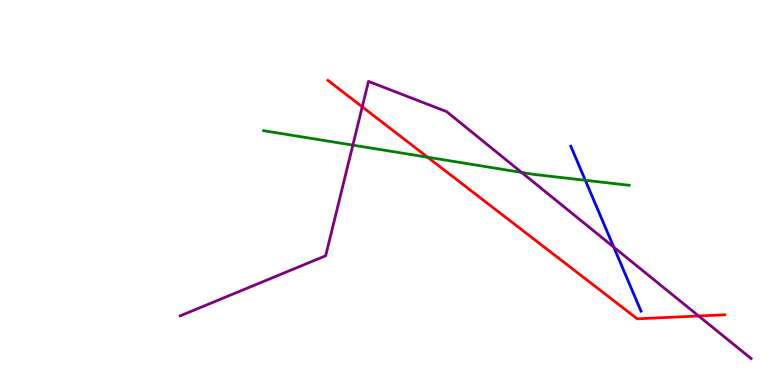[{'lines': ['blue', 'red'], 'intersections': []}, {'lines': ['green', 'red'], 'intersections': [{'x': 5.52, 'y': 5.92}]}, {'lines': ['purple', 'red'], 'intersections': [{'x': 4.67, 'y': 7.22}, {'x': 9.01, 'y': 1.79}]}, {'lines': ['blue', 'green'], 'intersections': [{'x': 7.55, 'y': 5.32}]}, {'lines': ['blue', 'purple'], 'intersections': [{'x': 7.92, 'y': 3.58}]}, {'lines': ['green', 'purple'], 'intersections': [{'x': 4.55, 'y': 6.23}, {'x': 6.73, 'y': 5.52}]}]